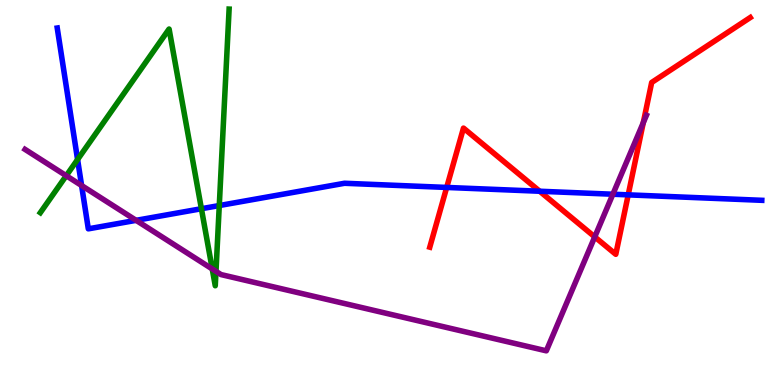[{'lines': ['blue', 'red'], 'intersections': [{'x': 5.76, 'y': 5.13}, {'x': 6.96, 'y': 5.03}, {'x': 8.11, 'y': 4.94}]}, {'lines': ['green', 'red'], 'intersections': []}, {'lines': ['purple', 'red'], 'intersections': [{'x': 7.67, 'y': 3.85}, {'x': 8.3, 'y': 6.81}]}, {'lines': ['blue', 'green'], 'intersections': [{'x': 1.0, 'y': 5.86}, {'x': 2.6, 'y': 4.58}, {'x': 2.83, 'y': 4.66}]}, {'lines': ['blue', 'purple'], 'intersections': [{'x': 1.05, 'y': 5.18}, {'x': 1.76, 'y': 4.28}, {'x': 7.91, 'y': 4.96}]}, {'lines': ['green', 'purple'], 'intersections': [{'x': 0.855, 'y': 5.44}, {'x': 2.74, 'y': 3.01}, {'x': 2.79, 'y': 2.95}]}]